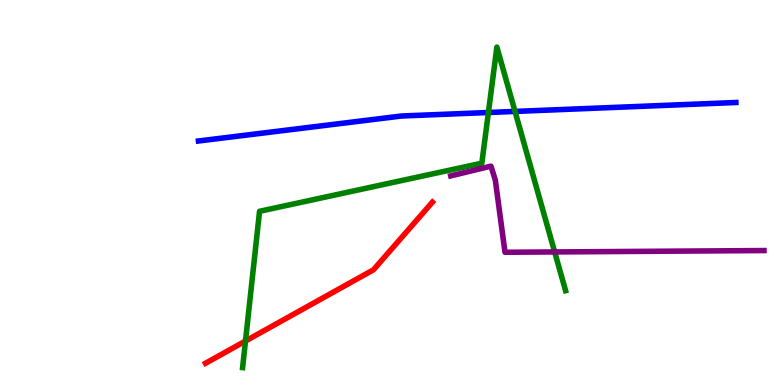[{'lines': ['blue', 'red'], 'intersections': []}, {'lines': ['green', 'red'], 'intersections': [{'x': 3.17, 'y': 1.14}]}, {'lines': ['purple', 'red'], 'intersections': []}, {'lines': ['blue', 'green'], 'intersections': [{'x': 6.3, 'y': 7.08}, {'x': 6.65, 'y': 7.11}]}, {'lines': ['blue', 'purple'], 'intersections': []}, {'lines': ['green', 'purple'], 'intersections': [{'x': 7.16, 'y': 3.46}]}]